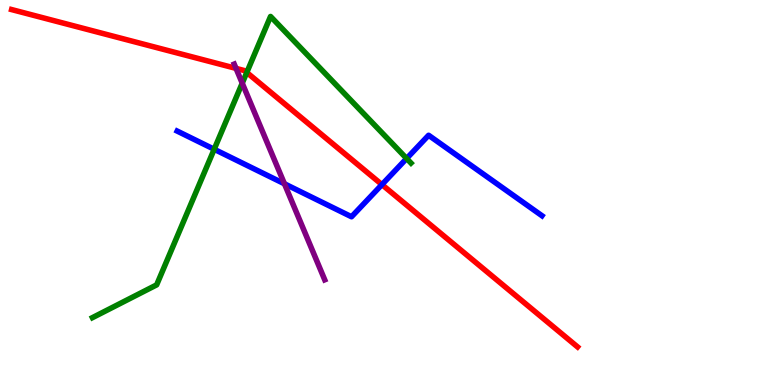[{'lines': ['blue', 'red'], 'intersections': [{'x': 4.93, 'y': 5.21}]}, {'lines': ['green', 'red'], 'intersections': [{'x': 3.18, 'y': 8.12}]}, {'lines': ['purple', 'red'], 'intersections': [{'x': 3.05, 'y': 8.22}]}, {'lines': ['blue', 'green'], 'intersections': [{'x': 2.76, 'y': 6.12}, {'x': 5.25, 'y': 5.88}]}, {'lines': ['blue', 'purple'], 'intersections': [{'x': 3.67, 'y': 5.23}]}, {'lines': ['green', 'purple'], 'intersections': [{'x': 3.13, 'y': 7.84}]}]